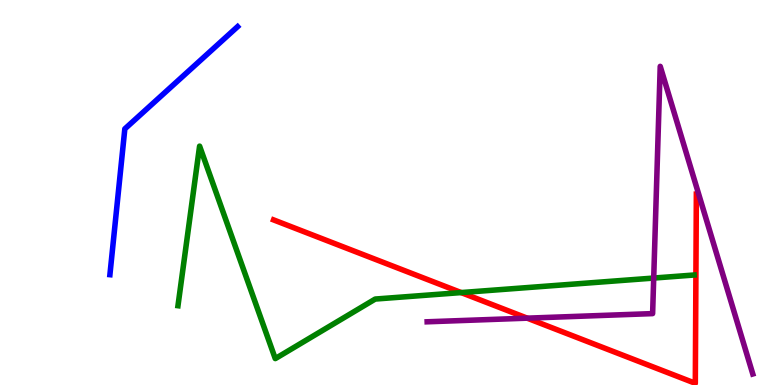[{'lines': ['blue', 'red'], 'intersections': []}, {'lines': ['green', 'red'], 'intersections': [{'x': 5.95, 'y': 2.4}]}, {'lines': ['purple', 'red'], 'intersections': [{'x': 6.8, 'y': 1.74}]}, {'lines': ['blue', 'green'], 'intersections': []}, {'lines': ['blue', 'purple'], 'intersections': []}, {'lines': ['green', 'purple'], 'intersections': [{'x': 8.43, 'y': 2.78}]}]